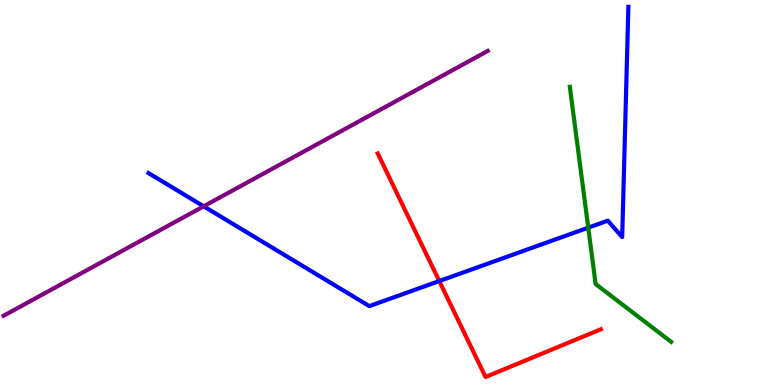[{'lines': ['blue', 'red'], 'intersections': [{'x': 5.67, 'y': 2.7}]}, {'lines': ['green', 'red'], 'intersections': []}, {'lines': ['purple', 'red'], 'intersections': []}, {'lines': ['blue', 'green'], 'intersections': [{'x': 7.59, 'y': 4.09}]}, {'lines': ['blue', 'purple'], 'intersections': [{'x': 2.63, 'y': 4.64}]}, {'lines': ['green', 'purple'], 'intersections': []}]